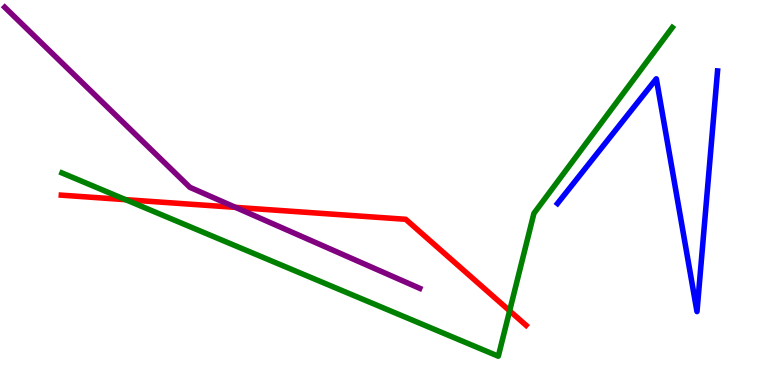[{'lines': ['blue', 'red'], 'intersections': []}, {'lines': ['green', 'red'], 'intersections': [{'x': 1.62, 'y': 4.81}, {'x': 6.58, 'y': 1.93}]}, {'lines': ['purple', 'red'], 'intersections': [{'x': 3.04, 'y': 4.61}]}, {'lines': ['blue', 'green'], 'intersections': []}, {'lines': ['blue', 'purple'], 'intersections': []}, {'lines': ['green', 'purple'], 'intersections': []}]